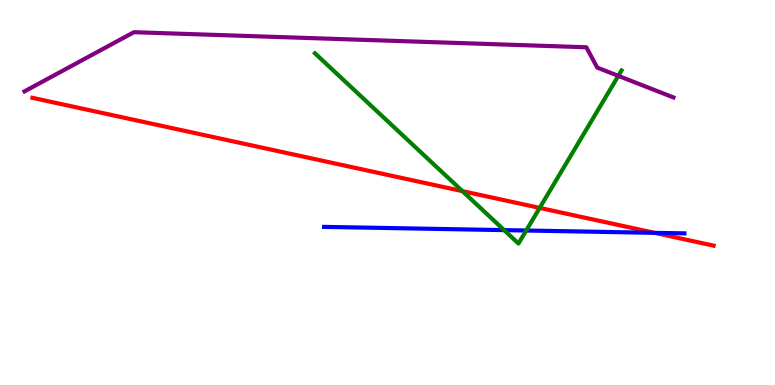[{'lines': ['blue', 'red'], 'intersections': [{'x': 8.45, 'y': 3.95}]}, {'lines': ['green', 'red'], 'intersections': [{'x': 5.97, 'y': 5.04}, {'x': 6.96, 'y': 4.6}]}, {'lines': ['purple', 'red'], 'intersections': []}, {'lines': ['blue', 'green'], 'intersections': [{'x': 6.5, 'y': 4.02}, {'x': 6.79, 'y': 4.01}]}, {'lines': ['blue', 'purple'], 'intersections': []}, {'lines': ['green', 'purple'], 'intersections': [{'x': 7.98, 'y': 8.03}]}]